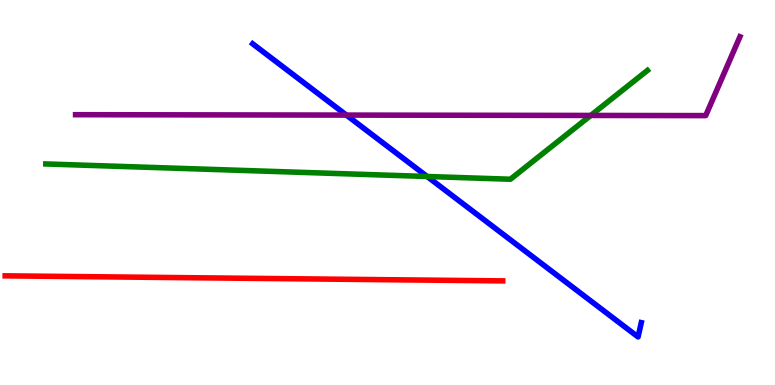[{'lines': ['blue', 'red'], 'intersections': []}, {'lines': ['green', 'red'], 'intersections': []}, {'lines': ['purple', 'red'], 'intersections': []}, {'lines': ['blue', 'green'], 'intersections': [{'x': 5.51, 'y': 5.42}]}, {'lines': ['blue', 'purple'], 'intersections': [{'x': 4.47, 'y': 7.01}]}, {'lines': ['green', 'purple'], 'intersections': [{'x': 7.62, 'y': 7.0}]}]